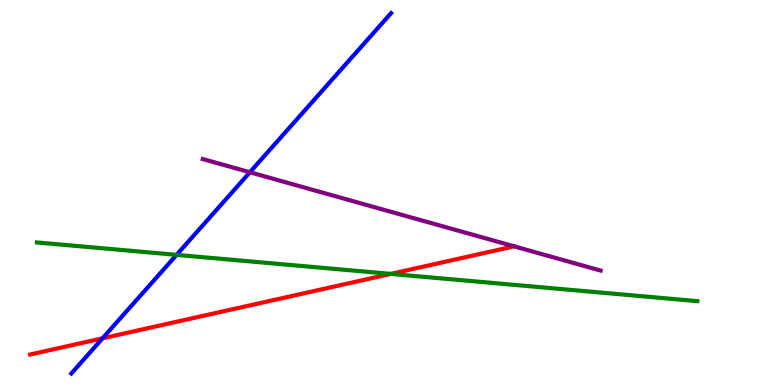[{'lines': ['blue', 'red'], 'intersections': [{'x': 1.32, 'y': 1.21}]}, {'lines': ['green', 'red'], 'intersections': [{'x': 5.04, 'y': 2.89}]}, {'lines': ['purple', 'red'], 'intersections': []}, {'lines': ['blue', 'green'], 'intersections': [{'x': 2.28, 'y': 3.38}]}, {'lines': ['blue', 'purple'], 'intersections': [{'x': 3.22, 'y': 5.53}]}, {'lines': ['green', 'purple'], 'intersections': []}]